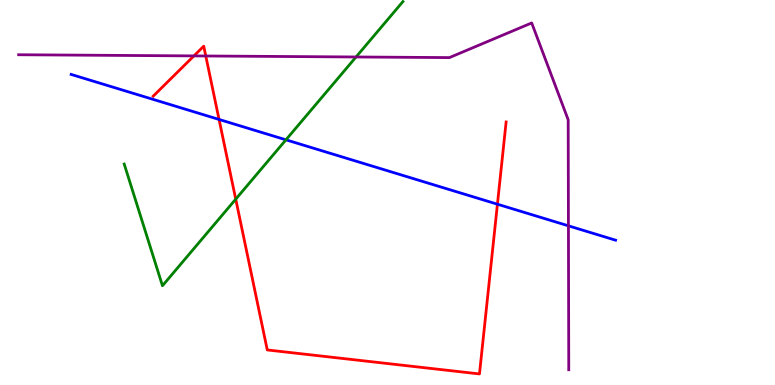[{'lines': ['blue', 'red'], 'intersections': [{'x': 2.83, 'y': 6.9}, {'x': 6.42, 'y': 4.7}]}, {'lines': ['green', 'red'], 'intersections': [{'x': 3.04, 'y': 4.83}]}, {'lines': ['purple', 'red'], 'intersections': [{'x': 2.5, 'y': 8.55}, {'x': 2.66, 'y': 8.55}]}, {'lines': ['blue', 'green'], 'intersections': [{'x': 3.69, 'y': 6.37}]}, {'lines': ['blue', 'purple'], 'intersections': [{'x': 7.33, 'y': 4.13}]}, {'lines': ['green', 'purple'], 'intersections': [{'x': 4.59, 'y': 8.52}]}]